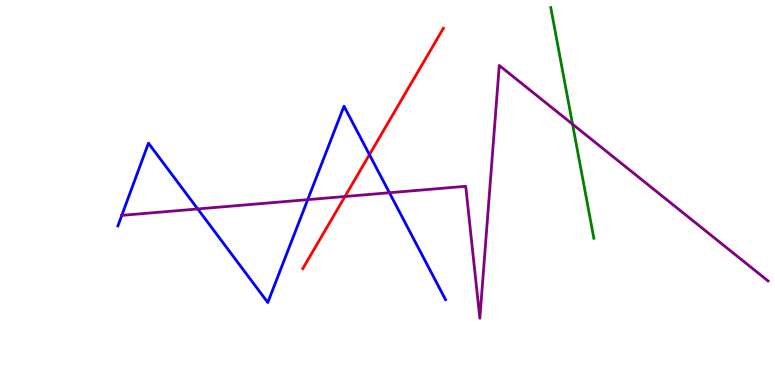[{'lines': ['blue', 'red'], 'intersections': [{'x': 4.77, 'y': 5.98}]}, {'lines': ['green', 'red'], 'intersections': []}, {'lines': ['purple', 'red'], 'intersections': [{'x': 4.45, 'y': 4.9}]}, {'lines': ['blue', 'green'], 'intersections': []}, {'lines': ['blue', 'purple'], 'intersections': [{'x': 1.57, 'y': 4.41}, {'x': 2.55, 'y': 4.57}, {'x': 3.97, 'y': 4.81}, {'x': 5.02, 'y': 4.99}]}, {'lines': ['green', 'purple'], 'intersections': [{'x': 7.39, 'y': 6.77}]}]